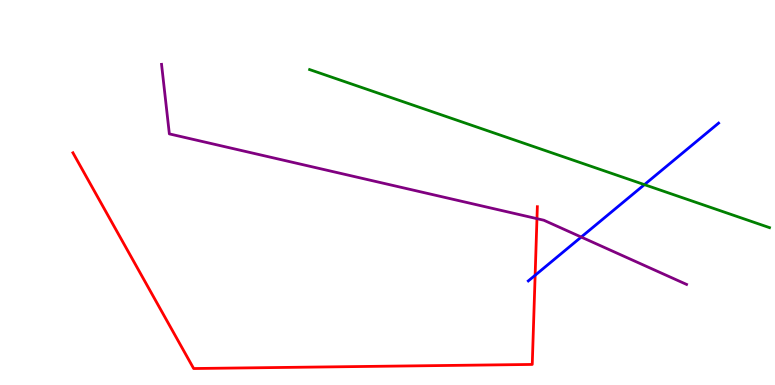[{'lines': ['blue', 'red'], 'intersections': [{'x': 6.9, 'y': 2.85}]}, {'lines': ['green', 'red'], 'intersections': []}, {'lines': ['purple', 'red'], 'intersections': [{'x': 6.93, 'y': 4.32}]}, {'lines': ['blue', 'green'], 'intersections': [{'x': 8.32, 'y': 5.2}]}, {'lines': ['blue', 'purple'], 'intersections': [{'x': 7.5, 'y': 3.84}]}, {'lines': ['green', 'purple'], 'intersections': []}]